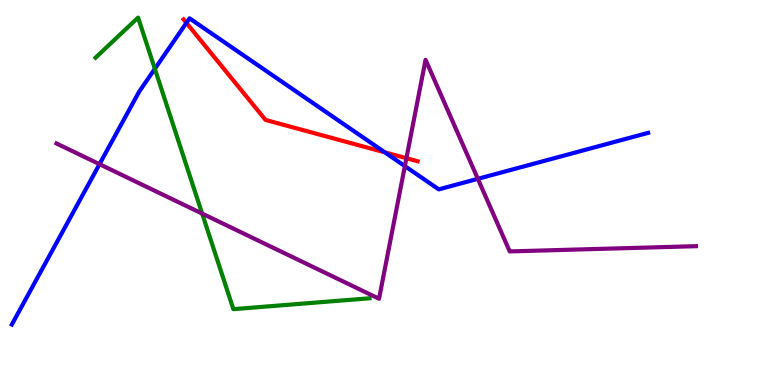[{'lines': ['blue', 'red'], 'intersections': [{'x': 2.41, 'y': 9.41}, {'x': 4.97, 'y': 6.04}]}, {'lines': ['green', 'red'], 'intersections': []}, {'lines': ['purple', 'red'], 'intersections': [{'x': 5.24, 'y': 5.89}]}, {'lines': ['blue', 'green'], 'intersections': [{'x': 2.0, 'y': 8.21}]}, {'lines': ['blue', 'purple'], 'intersections': [{'x': 1.28, 'y': 5.74}, {'x': 5.22, 'y': 5.69}, {'x': 6.17, 'y': 5.36}]}, {'lines': ['green', 'purple'], 'intersections': [{'x': 2.61, 'y': 4.45}]}]